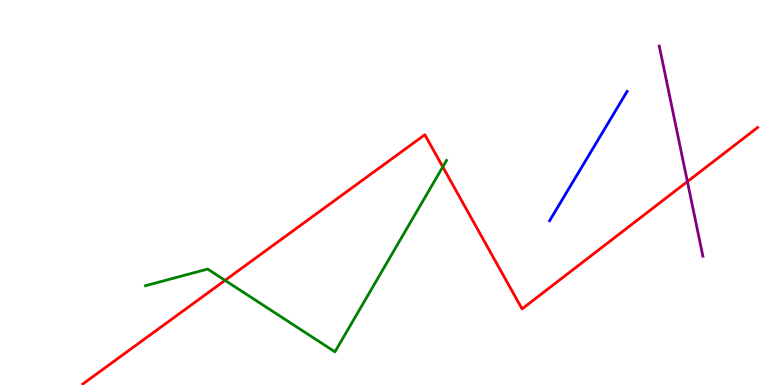[{'lines': ['blue', 'red'], 'intersections': []}, {'lines': ['green', 'red'], 'intersections': [{'x': 2.9, 'y': 2.72}, {'x': 5.71, 'y': 5.67}]}, {'lines': ['purple', 'red'], 'intersections': [{'x': 8.87, 'y': 5.28}]}, {'lines': ['blue', 'green'], 'intersections': []}, {'lines': ['blue', 'purple'], 'intersections': []}, {'lines': ['green', 'purple'], 'intersections': []}]